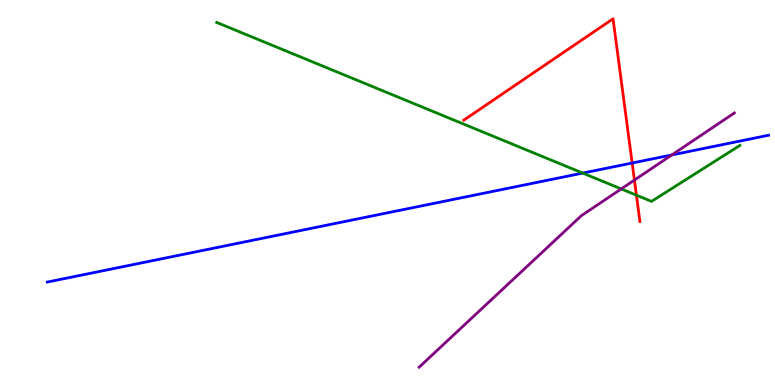[{'lines': ['blue', 'red'], 'intersections': [{'x': 8.16, 'y': 5.77}]}, {'lines': ['green', 'red'], 'intersections': [{'x': 8.21, 'y': 4.93}]}, {'lines': ['purple', 'red'], 'intersections': [{'x': 8.19, 'y': 5.32}]}, {'lines': ['blue', 'green'], 'intersections': [{'x': 7.52, 'y': 5.5}]}, {'lines': ['blue', 'purple'], 'intersections': [{'x': 8.67, 'y': 5.98}]}, {'lines': ['green', 'purple'], 'intersections': [{'x': 8.02, 'y': 5.09}]}]